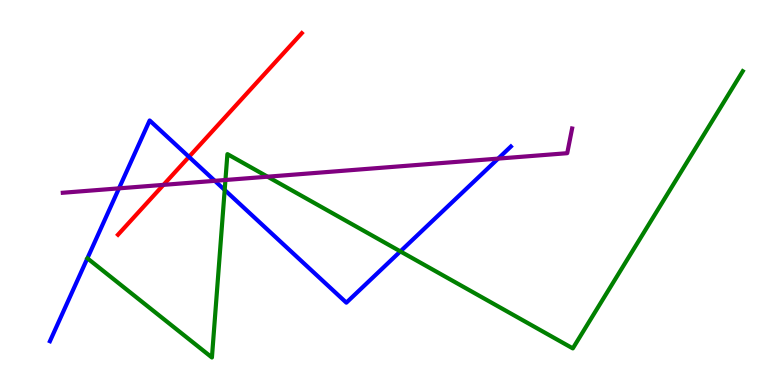[{'lines': ['blue', 'red'], 'intersections': [{'x': 2.44, 'y': 5.93}]}, {'lines': ['green', 'red'], 'intersections': []}, {'lines': ['purple', 'red'], 'intersections': [{'x': 2.11, 'y': 5.2}]}, {'lines': ['blue', 'green'], 'intersections': [{'x': 2.9, 'y': 5.07}, {'x': 5.17, 'y': 3.47}]}, {'lines': ['blue', 'purple'], 'intersections': [{'x': 1.54, 'y': 5.11}, {'x': 2.77, 'y': 5.3}, {'x': 6.43, 'y': 5.88}]}, {'lines': ['green', 'purple'], 'intersections': [{'x': 2.91, 'y': 5.32}, {'x': 3.45, 'y': 5.41}]}]